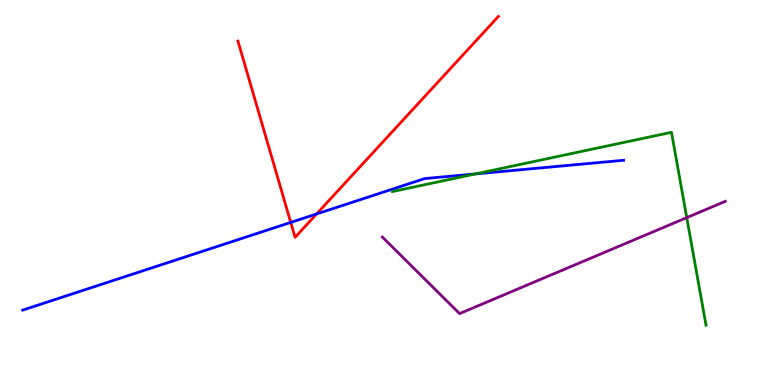[{'lines': ['blue', 'red'], 'intersections': [{'x': 3.75, 'y': 4.22}, {'x': 4.09, 'y': 4.44}]}, {'lines': ['green', 'red'], 'intersections': []}, {'lines': ['purple', 'red'], 'intersections': []}, {'lines': ['blue', 'green'], 'intersections': [{'x': 6.14, 'y': 5.48}]}, {'lines': ['blue', 'purple'], 'intersections': []}, {'lines': ['green', 'purple'], 'intersections': [{'x': 8.86, 'y': 4.35}]}]